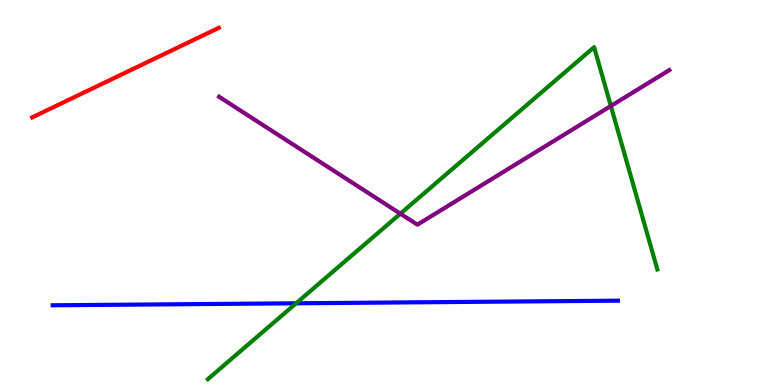[{'lines': ['blue', 'red'], 'intersections': []}, {'lines': ['green', 'red'], 'intersections': []}, {'lines': ['purple', 'red'], 'intersections': []}, {'lines': ['blue', 'green'], 'intersections': [{'x': 3.82, 'y': 2.12}]}, {'lines': ['blue', 'purple'], 'intersections': []}, {'lines': ['green', 'purple'], 'intersections': [{'x': 5.17, 'y': 4.45}, {'x': 7.88, 'y': 7.25}]}]